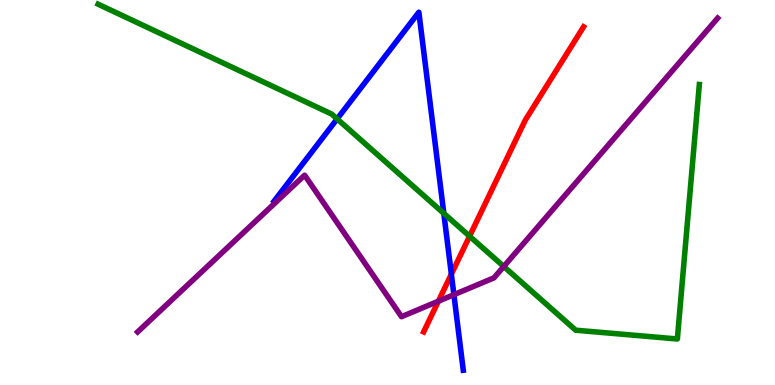[{'lines': ['blue', 'red'], 'intersections': [{'x': 5.82, 'y': 2.88}]}, {'lines': ['green', 'red'], 'intersections': [{'x': 6.06, 'y': 3.86}]}, {'lines': ['purple', 'red'], 'intersections': [{'x': 5.66, 'y': 2.18}]}, {'lines': ['blue', 'green'], 'intersections': [{'x': 4.35, 'y': 6.91}, {'x': 5.73, 'y': 4.46}]}, {'lines': ['blue', 'purple'], 'intersections': [{'x': 5.86, 'y': 2.35}]}, {'lines': ['green', 'purple'], 'intersections': [{'x': 6.5, 'y': 3.08}]}]